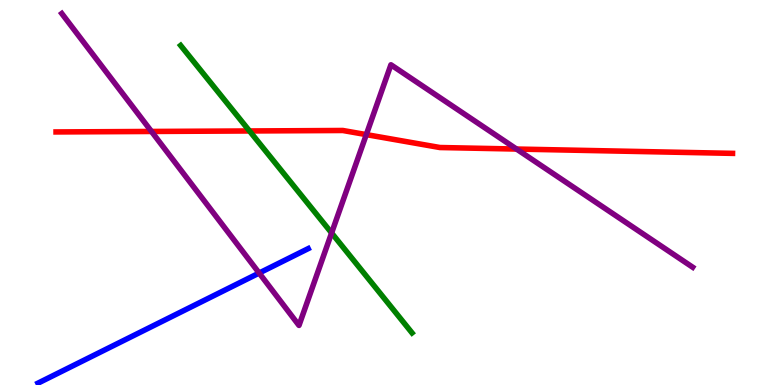[{'lines': ['blue', 'red'], 'intersections': []}, {'lines': ['green', 'red'], 'intersections': [{'x': 3.22, 'y': 6.6}]}, {'lines': ['purple', 'red'], 'intersections': [{'x': 1.95, 'y': 6.59}, {'x': 4.73, 'y': 6.5}, {'x': 6.66, 'y': 6.13}]}, {'lines': ['blue', 'green'], 'intersections': []}, {'lines': ['blue', 'purple'], 'intersections': [{'x': 3.34, 'y': 2.91}]}, {'lines': ['green', 'purple'], 'intersections': [{'x': 4.28, 'y': 3.95}]}]